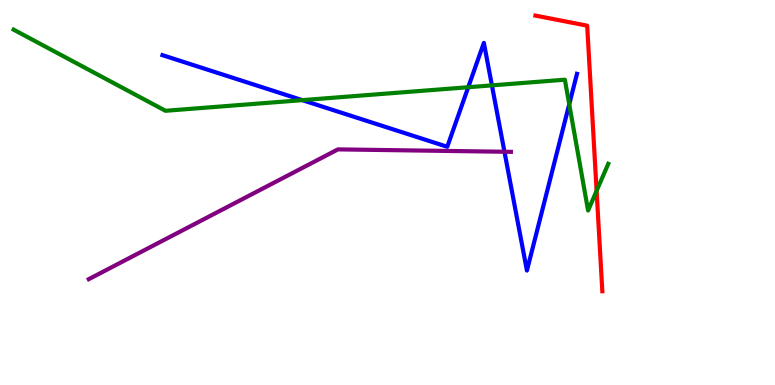[{'lines': ['blue', 'red'], 'intersections': []}, {'lines': ['green', 'red'], 'intersections': [{'x': 7.7, 'y': 5.04}]}, {'lines': ['purple', 'red'], 'intersections': []}, {'lines': ['blue', 'green'], 'intersections': [{'x': 3.9, 'y': 7.4}, {'x': 6.04, 'y': 7.73}, {'x': 6.35, 'y': 7.78}, {'x': 7.34, 'y': 7.29}]}, {'lines': ['blue', 'purple'], 'intersections': [{'x': 6.51, 'y': 6.06}]}, {'lines': ['green', 'purple'], 'intersections': []}]